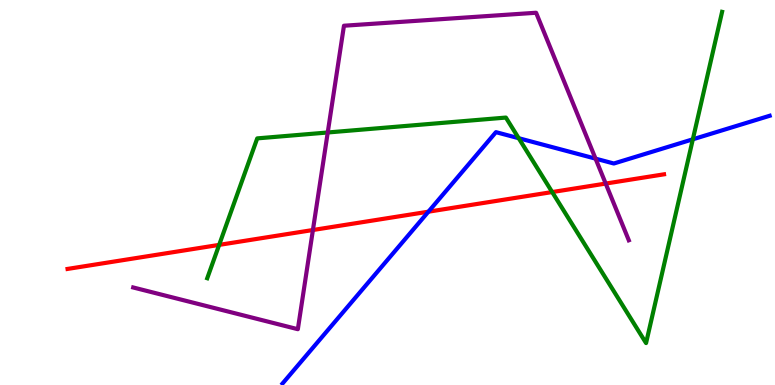[{'lines': ['blue', 'red'], 'intersections': [{'x': 5.53, 'y': 4.5}]}, {'lines': ['green', 'red'], 'intersections': [{'x': 2.83, 'y': 3.64}, {'x': 7.12, 'y': 5.01}]}, {'lines': ['purple', 'red'], 'intersections': [{'x': 4.04, 'y': 4.03}, {'x': 7.82, 'y': 5.23}]}, {'lines': ['blue', 'green'], 'intersections': [{'x': 6.69, 'y': 6.41}, {'x': 8.94, 'y': 6.38}]}, {'lines': ['blue', 'purple'], 'intersections': [{'x': 7.68, 'y': 5.88}]}, {'lines': ['green', 'purple'], 'intersections': [{'x': 4.23, 'y': 6.56}]}]